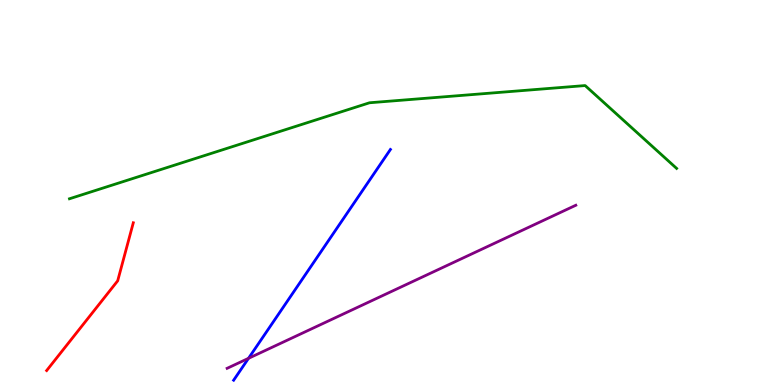[{'lines': ['blue', 'red'], 'intersections': []}, {'lines': ['green', 'red'], 'intersections': []}, {'lines': ['purple', 'red'], 'intersections': []}, {'lines': ['blue', 'green'], 'intersections': []}, {'lines': ['blue', 'purple'], 'intersections': [{'x': 3.21, 'y': 0.693}]}, {'lines': ['green', 'purple'], 'intersections': []}]